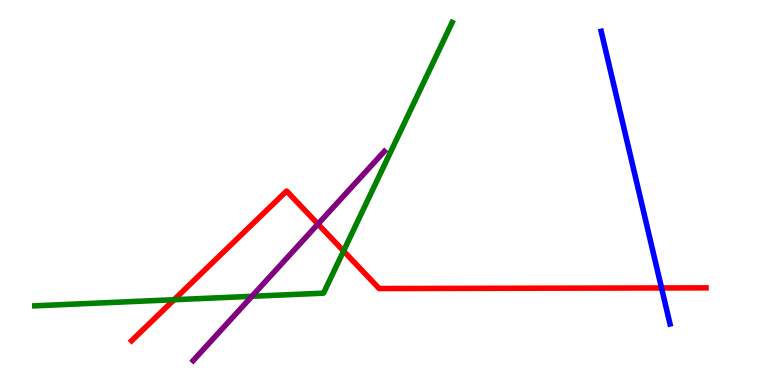[{'lines': ['blue', 'red'], 'intersections': [{'x': 8.54, 'y': 2.52}]}, {'lines': ['green', 'red'], 'intersections': [{'x': 2.25, 'y': 2.22}, {'x': 4.43, 'y': 3.48}]}, {'lines': ['purple', 'red'], 'intersections': [{'x': 4.1, 'y': 4.18}]}, {'lines': ['blue', 'green'], 'intersections': []}, {'lines': ['blue', 'purple'], 'intersections': []}, {'lines': ['green', 'purple'], 'intersections': [{'x': 3.25, 'y': 2.3}]}]